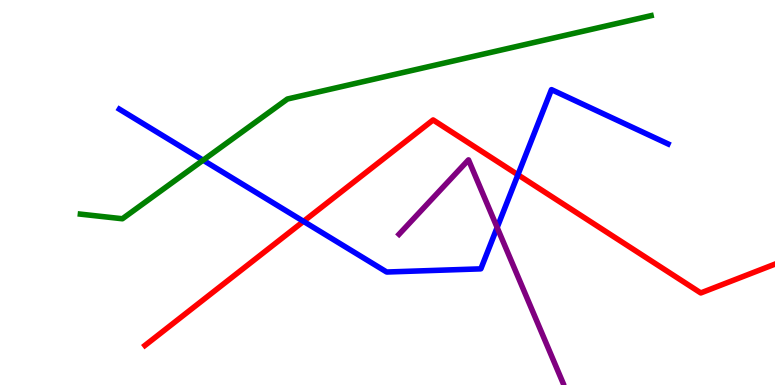[{'lines': ['blue', 'red'], 'intersections': [{'x': 3.92, 'y': 4.25}, {'x': 6.68, 'y': 5.46}]}, {'lines': ['green', 'red'], 'intersections': []}, {'lines': ['purple', 'red'], 'intersections': []}, {'lines': ['blue', 'green'], 'intersections': [{'x': 2.62, 'y': 5.84}]}, {'lines': ['blue', 'purple'], 'intersections': [{'x': 6.41, 'y': 4.09}]}, {'lines': ['green', 'purple'], 'intersections': []}]